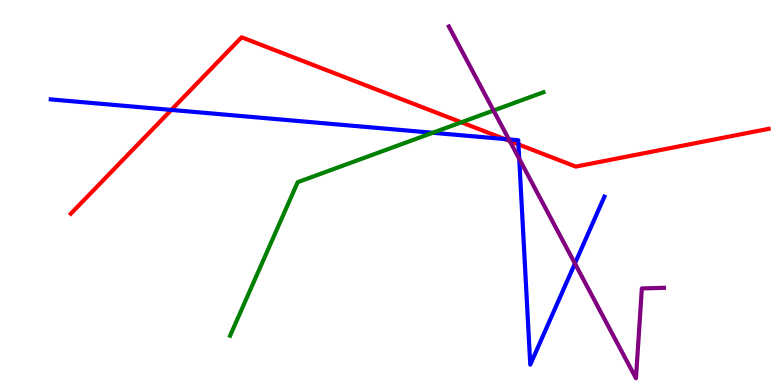[{'lines': ['blue', 'red'], 'intersections': [{'x': 2.21, 'y': 7.14}, {'x': 6.51, 'y': 6.39}, {'x': 6.69, 'y': 6.25}]}, {'lines': ['green', 'red'], 'intersections': [{'x': 5.95, 'y': 6.82}]}, {'lines': ['purple', 'red'], 'intersections': [{'x': 6.58, 'y': 6.34}]}, {'lines': ['blue', 'green'], 'intersections': [{'x': 5.58, 'y': 6.55}]}, {'lines': ['blue', 'purple'], 'intersections': [{'x': 6.57, 'y': 6.38}, {'x': 6.7, 'y': 5.88}, {'x': 7.42, 'y': 3.16}]}, {'lines': ['green', 'purple'], 'intersections': [{'x': 6.37, 'y': 7.13}]}]